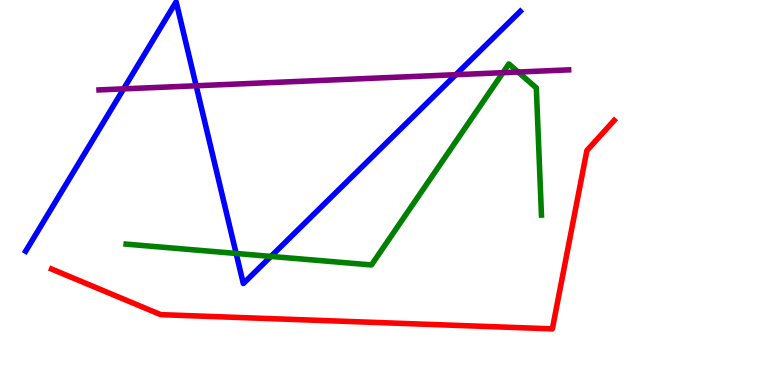[{'lines': ['blue', 'red'], 'intersections': []}, {'lines': ['green', 'red'], 'intersections': []}, {'lines': ['purple', 'red'], 'intersections': []}, {'lines': ['blue', 'green'], 'intersections': [{'x': 3.05, 'y': 3.42}, {'x': 3.5, 'y': 3.34}]}, {'lines': ['blue', 'purple'], 'intersections': [{'x': 1.6, 'y': 7.69}, {'x': 2.53, 'y': 7.77}, {'x': 5.88, 'y': 8.06}]}, {'lines': ['green', 'purple'], 'intersections': [{'x': 6.49, 'y': 8.11}, {'x': 6.69, 'y': 8.13}]}]